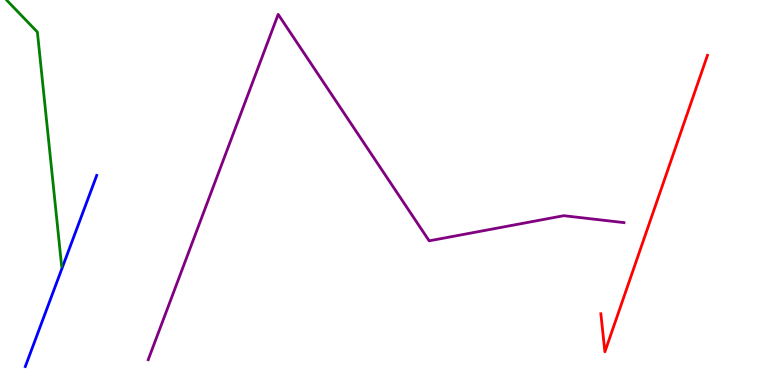[{'lines': ['blue', 'red'], 'intersections': []}, {'lines': ['green', 'red'], 'intersections': []}, {'lines': ['purple', 'red'], 'intersections': []}, {'lines': ['blue', 'green'], 'intersections': []}, {'lines': ['blue', 'purple'], 'intersections': []}, {'lines': ['green', 'purple'], 'intersections': []}]